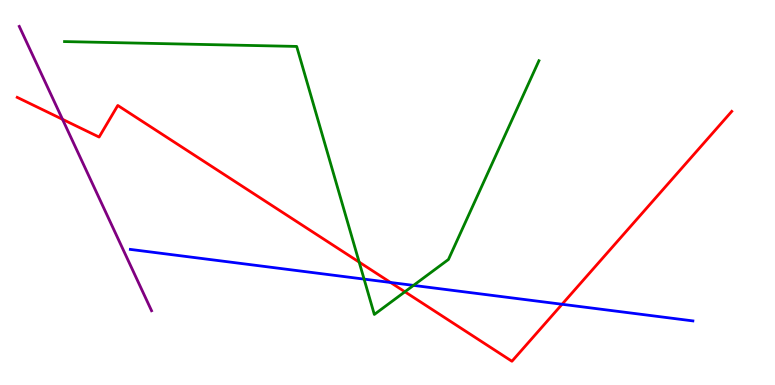[{'lines': ['blue', 'red'], 'intersections': [{'x': 5.04, 'y': 2.66}, {'x': 7.25, 'y': 2.1}]}, {'lines': ['green', 'red'], 'intersections': [{'x': 4.63, 'y': 3.19}, {'x': 5.22, 'y': 2.42}]}, {'lines': ['purple', 'red'], 'intersections': [{'x': 0.807, 'y': 6.9}]}, {'lines': ['blue', 'green'], 'intersections': [{'x': 4.7, 'y': 2.75}, {'x': 5.34, 'y': 2.59}]}, {'lines': ['blue', 'purple'], 'intersections': []}, {'lines': ['green', 'purple'], 'intersections': []}]